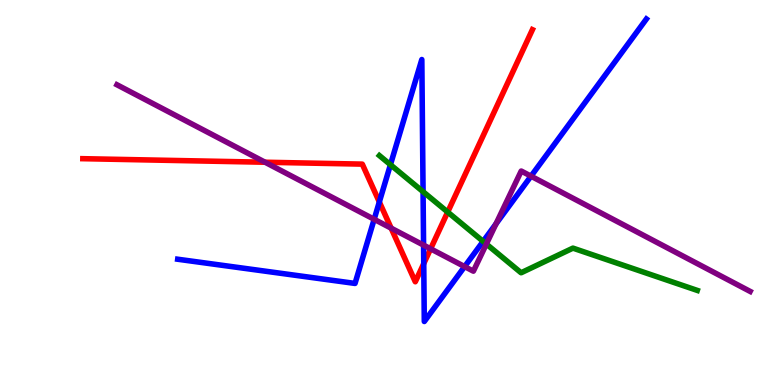[{'lines': ['blue', 'red'], 'intersections': [{'x': 4.89, 'y': 4.75}, {'x': 5.47, 'y': 3.15}]}, {'lines': ['green', 'red'], 'intersections': [{'x': 5.78, 'y': 4.49}]}, {'lines': ['purple', 'red'], 'intersections': [{'x': 3.42, 'y': 5.79}, {'x': 5.05, 'y': 4.07}, {'x': 5.56, 'y': 3.54}]}, {'lines': ['blue', 'green'], 'intersections': [{'x': 5.04, 'y': 5.72}, {'x': 5.46, 'y': 5.02}, {'x': 6.23, 'y': 3.73}]}, {'lines': ['blue', 'purple'], 'intersections': [{'x': 4.83, 'y': 4.3}, {'x': 5.47, 'y': 3.63}, {'x': 5.99, 'y': 3.08}, {'x': 6.4, 'y': 4.19}, {'x': 6.85, 'y': 5.42}]}, {'lines': ['green', 'purple'], 'intersections': [{'x': 6.28, 'y': 3.66}]}]